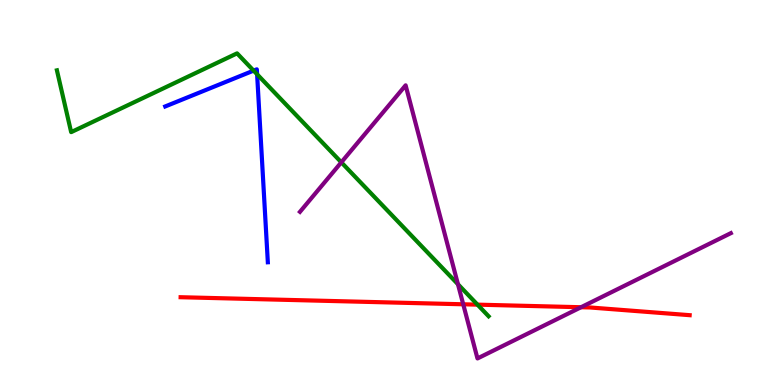[{'lines': ['blue', 'red'], 'intersections': []}, {'lines': ['green', 'red'], 'intersections': [{'x': 6.16, 'y': 2.09}]}, {'lines': ['purple', 'red'], 'intersections': [{'x': 5.98, 'y': 2.1}, {'x': 7.5, 'y': 2.02}]}, {'lines': ['blue', 'green'], 'intersections': [{'x': 3.27, 'y': 8.17}, {'x': 3.32, 'y': 8.07}]}, {'lines': ['blue', 'purple'], 'intersections': []}, {'lines': ['green', 'purple'], 'intersections': [{'x': 4.4, 'y': 5.78}, {'x': 5.91, 'y': 2.62}]}]